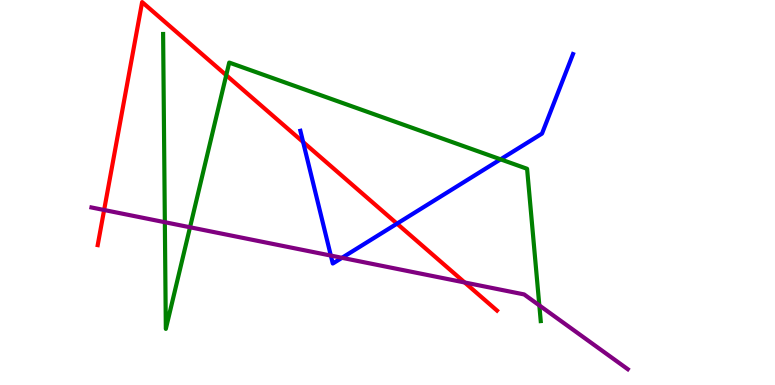[{'lines': ['blue', 'red'], 'intersections': [{'x': 3.91, 'y': 6.31}, {'x': 5.12, 'y': 4.19}]}, {'lines': ['green', 'red'], 'intersections': [{'x': 2.92, 'y': 8.05}]}, {'lines': ['purple', 'red'], 'intersections': [{'x': 1.34, 'y': 4.55}, {'x': 6.0, 'y': 2.66}]}, {'lines': ['blue', 'green'], 'intersections': [{'x': 6.46, 'y': 5.86}]}, {'lines': ['blue', 'purple'], 'intersections': [{'x': 4.27, 'y': 3.36}, {'x': 4.41, 'y': 3.3}]}, {'lines': ['green', 'purple'], 'intersections': [{'x': 2.13, 'y': 4.23}, {'x': 2.45, 'y': 4.1}, {'x': 6.96, 'y': 2.07}]}]